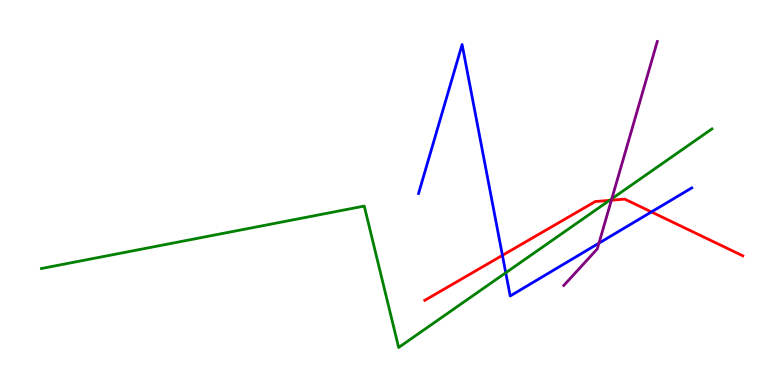[{'lines': ['blue', 'red'], 'intersections': [{'x': 6.48, 'y': 3.37}, {'x': 8.41, 'y': 4.5}]}, {'lines': ['green', 'red'], 'intersections': [{'x': 7.86, 'y': 4.8}]}, {'lines': ['purple', 'red'], 'intersections': [{'x': 7.89, 'y': 4.8}]}, {'lines': ['blue', 'green'], 'intersections': [{'x': 6.53, 'y': 2.92}]}, {'lines': ['blue', 'purple'], 'intersections': [{'x': 7.73, 'y': 3.68}]}, {'lines': ['green', 'purple'], 'intersections': [{'x': 7.89, 'y': 4.84}]}]